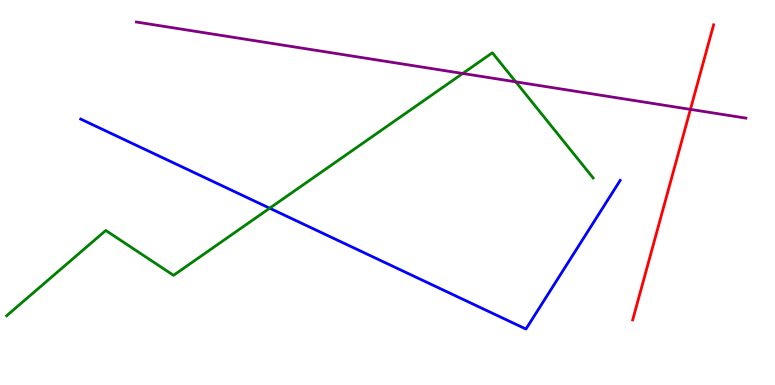[{'lines': ['blue', 'red'], 'intersections': []}, {'lines': ['green', 'red'], 'intersections': []}, {'lines': ['purple', 'red'], 'intersections': [{'x': 8.91, 'y': 7.16}]}, {'lines': ['blue', 'green'], 'intersections': [{'x': 3.48, 'y': 4.59}]}, {'lines': ['blue', 'purple'], 'intersections': []}, {'lines': ['green', 'purple'], 'intersections': [{'x': 5.97, 'y': 8.09}, {'x': 6.65, 'y': 7.87}]}]